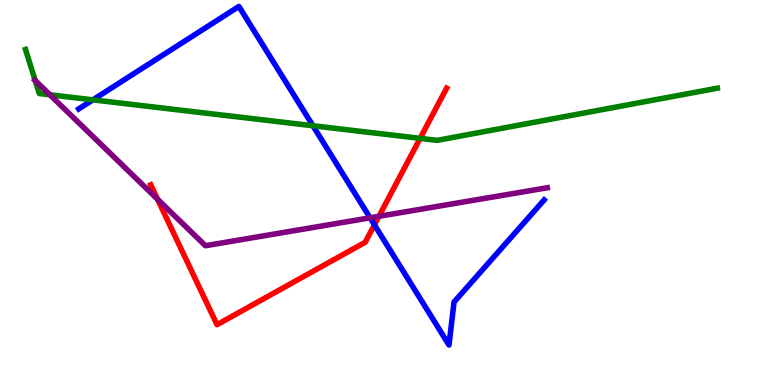[{'lines': ['blue', 'red'], 'intersections': [{'x': 4.83, 'y': 4.16}]}, {'lines': ['green', 'red'], 'intersections': [{'x': 5.42, 'y': 6.41}]}, {'lines': ['purple', 'red'], 'intersections': [{'x': 2.03, 'y': 4.83}, {'x': 4.89, 'y': 4.38}]}, {'lines': ['blue', 'green'], 'intersections': [{'x': 1.2, 'y': 7.41}, {'x': 4.04, 'y': 6.73}]}, {'lines': ['blue', 'purple'], 'intersections': [{'x': 4.78, 'y': 4.34}]}, {'lines': ['green', 'purple'], 'intersections': [{'x': 0.454, 'y': 7.91}, {'x': 0.644, 'y': 7.54}]}]